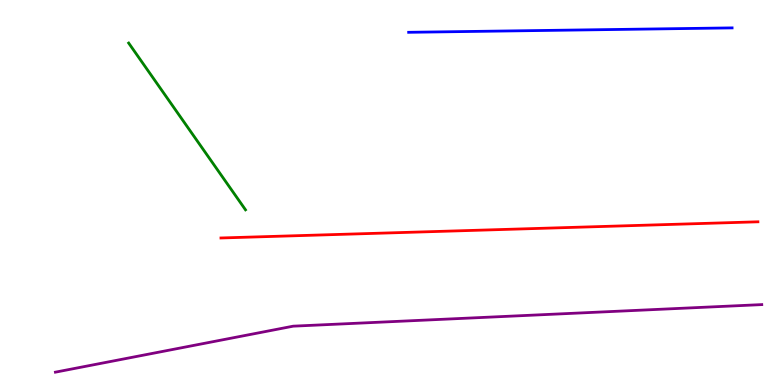[{'lines': ['blue', 'red'], 'intersections': []}, {'lines': ['green', 'red'], 'intersections': []}, {'lines': ['purple', 'red'], 'intersections': []}, {'lines': ['blue', 'green'], 'intersections': []}, {'lines': ['blue', 'purple'], 'intersections': []}, {'lines': ['green', 'purple'], 'intersections': []}]